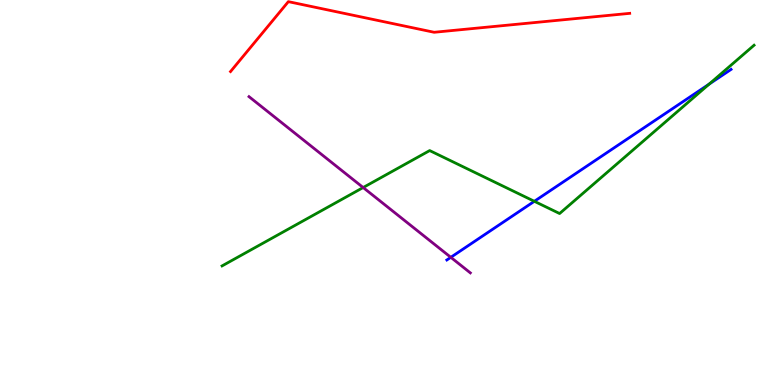[{'lines': ['blue', 'red'], 'intersections': []}, {'lines': ['green', 'red'], 'intersections': []}, {'lines': ['purple', 'red'], 'intersections': []}, {'lines': ['blue', 'green'], 'intersections': [{'x': 6.89, 'y': 4.77}, {'x': 9.15, 'y': 7.82}]}, {'lines': ['blue', 'purple'], 'intersections': [{'x': 5.82, 'y': 3.32}]}, {'lines': ['green', 'purple'], 'intersections': [{'x': 4.69, 'y': 5.13}]}]